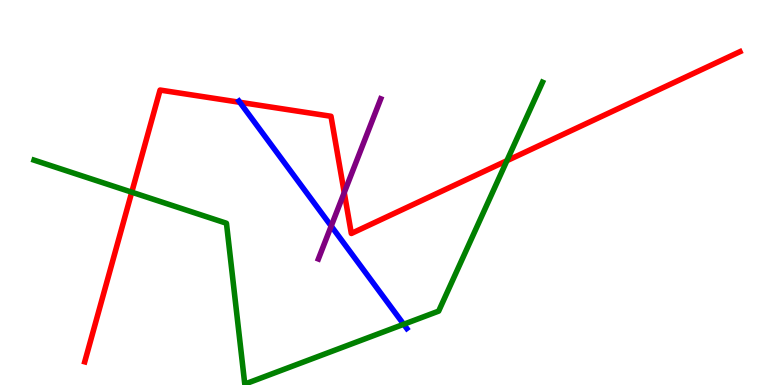[{'lines': ['blue', 'red'], 'intersections': [{'x': 3.09, 'y': 7.34}]}, {'lines': ['green', 'red'], 'intersections': [{'x': 1.7, 'y': 5.01}, {'x': 6.54, 'y': 5.83}]}, {'lines': ['purple', 'red'], 'intersections': [{'x': 4.44, 'y': 5.0}]}, {'lines': ['blue', 'green'], 'intersections': [{'x': 5.21, 'y': 1.58}]}, {'lines': ['blue', 'purple'], 'intersections': [{'x': 4.27, 'y': 4.13}]}, {'lines': ['green', 'purple'], 'intersections': []}]